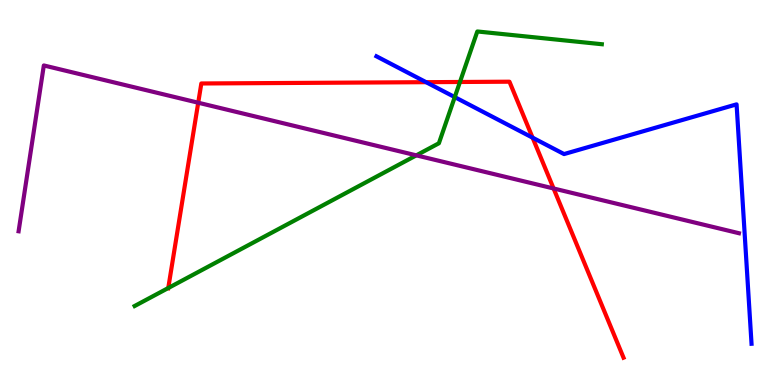[{'lines': ['blue', 'red'], 'intersections': [{'x': 5.5, 'y': 7.87}, {'x': 6.87, 'y': 6.42}]}, {'lines': ['green', 'red'], 'intersections': [{'x': 2.17, 'y': 2.52}, {'x': 5.93, 'y': 7.87}]}, {'lines': ['purple', 'red'], 'intersections': [{'x': 2.56, 'y': 7.33}, {'x': 7.14, 'y': 5.1}]}, {'lines': ['blue', 'green'], 'intersections': [{'x': 5.87, 'y': 7.48}]}, {'lines': ['blue', 'purple'], 'intersections': []}, {'lines': ['green', 'purple'], 'intersections': [{'x': 5.37, 'y': 5.96}]}]